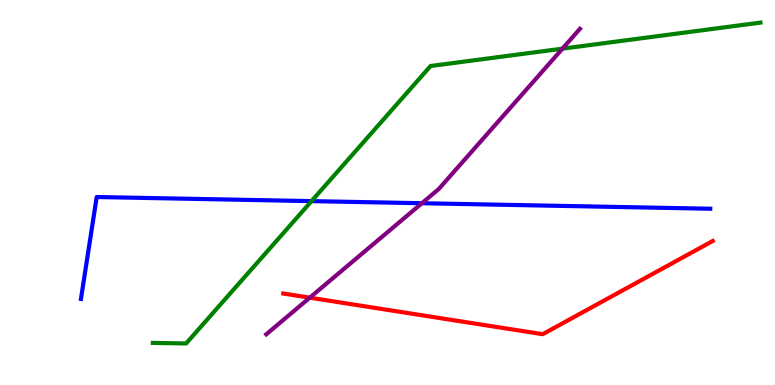[{'lines': ['blue', 'red'], 'intersections': []}, {'lines': ['green', 'red'], 'intersections': []}, {'lines': ['purple', 'red'], 'intersections': [{'x': 4.0, 'y': 2.27}]}, {'lines': ['blue', 'green'], 'intersections': [{'x': 4.02, 'y': 4.78}]}, {'lines': ['blue', 'purple'], 'intersections': [{'x': 5.44, 'y': 4.72}]}, {'lines': ['green', 'purple'], 'intersections': [{'x': 7.26, 'y': 8.74}]}]